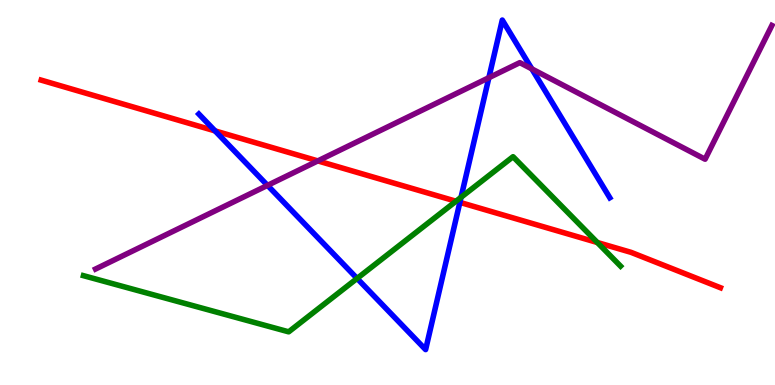[{'lines': ['blue', 'red'], 'intersections': [{'x': 2.78, 'y': 6.6}, {'x': 5.93, 'y': 4.74}]}, {'lines': ['green', 'red'], 'intersections': [{'x': 5.88, 'y': 4.77}, {'x': 7.71, 'y': 3.7}]}, {'lines': ['purple', 'red'], 'intersections': [{'x': 4.1, 'y': 5.82}]}, {'lines': ['blue', 'green'], 'intersections': [{'x': 4.61, 'y': 2.77}, {'x': 5.95, 'y': 4.88}]}, {'lines': ['blue', 'purple'], 'intersections': [{'x': 3.45, 'y': 5.19}, {'x': 6.31, 'y': 7.98}, {'x': 6.86, 'y': 8.21}]}, {'lines': ['green', 'purple'], 'intersections': []}]